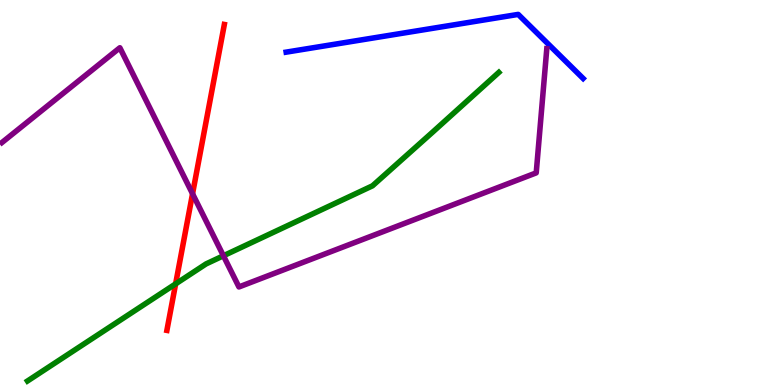[{'lines': ['blue', 'red'], 'intersections': []}, {'lines': ['green', 'red'], 'intersections': [{'x': 2.27, 'y': 2.63}]}, {'lines': ['purple', 'red'], 'intersections': [{'x': 2.48, 'y': 4.97}]}, {'lines': ['blue', 'green'], 'intersections': []}, {'lines': ['blue', 'purple'], 'intersections': []}, {'lines': ['green', 'purple'], 'intersections': [{'x': 2.88, 'y': 3.36}]}]